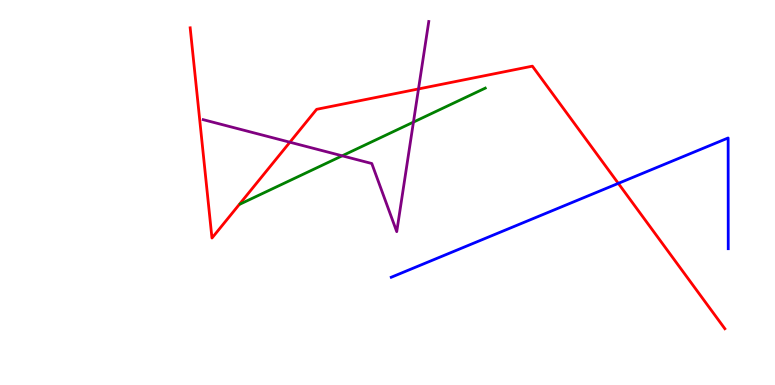[{'lines': ['blue', 'red'], 'intersections': [{'x': 7.98, 'y': 5.24}]}, {'lines': ['green', 'red'], 'intersections': []}, {'lines': ['purple', 'red'], 'intersections': [{'x': 3.74, 'y': 6.31}, {'x': 5.4, 'y': 7.69}]}, {'lines': ['blue', 'green'], 'intersections': []}, {'lines': ['blue', 'purple'], 'intersections': []}, {'lines': ['green', 'purple'], 'intersections': [{'x': 4.42, 'y': 5.95}, {'x': 5.33, 'y': 6.83}]}]